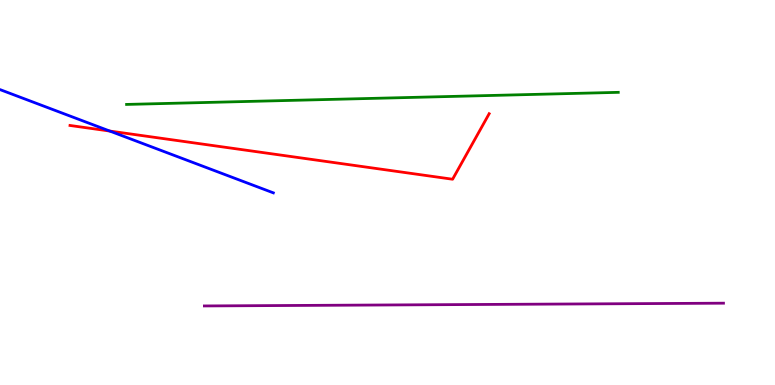[{'lines': ['blue', 'red'], 'intersections': [{'x': 1.42, 'y': 6.6}]}, {'lines': ['green', 'red'], 'intersections': []}, {'lines': ['purple', 'red'], 'intersections': []}, {'lines': ['blue', 'green'], 'intersections': []}, {'lines': ['blue', 'purple'], 'intersections': []}, {'lines': ['green', 'purple'], 'intersections': []}]